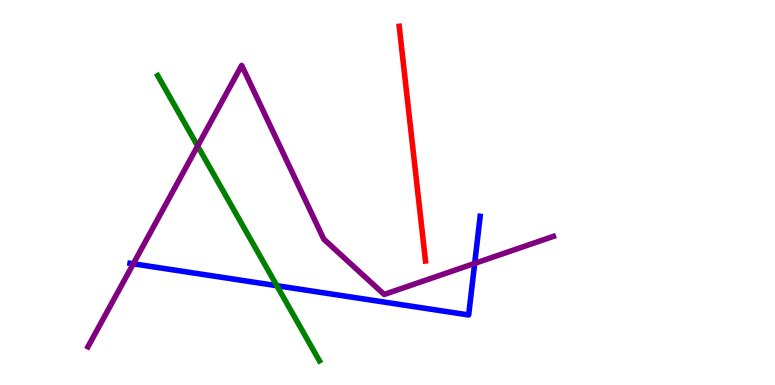[{'lines': ['blue', 'red'], 'intersections': []}, {'lines': ['green', 'red'], 'intersections': []}, {'lines': ['purple', 'red'], 'intersections': []}, {'lines': ['blue', 'green'], 'intersections': [{'x': 3.57, 'y': 2.58}]}, {'lines': ['blue', 'purple'], 'intersections': [{'x': 1.72, 'y': 3.15}, {'x': 6.12, 'y': 3.16}]}, {'lines': ['green', 'purple'], 'intersections': [{'x': 2.55, 'y': 6.21}]}]